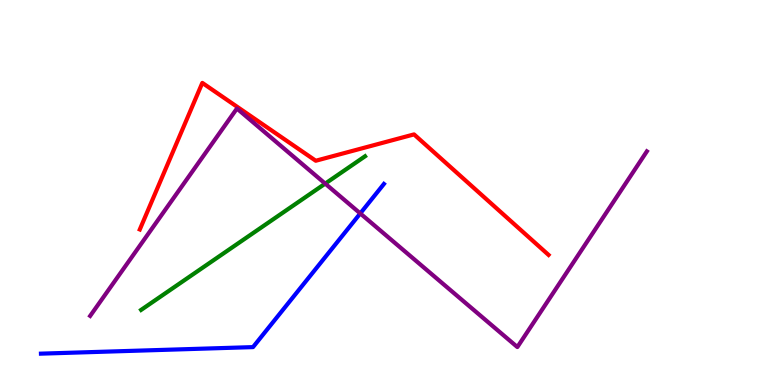[{'lines': ['blue', 'red'], 'intersections': []}, {'lines': ['green', 'red'], 'intersections': []}, {'lines': ['purple', 'red'], 'intersections': []}, {'lines': ['blue', 'green'], 'intersections': []}, {'lines': ['blue', 'purple'], 'intersections': [{'x': 4.65, 'y': 4.46}]}, {'lines': ['green', 'purple'], 'intersections': [{'x': 4.2, 'y': 5.23}]}]